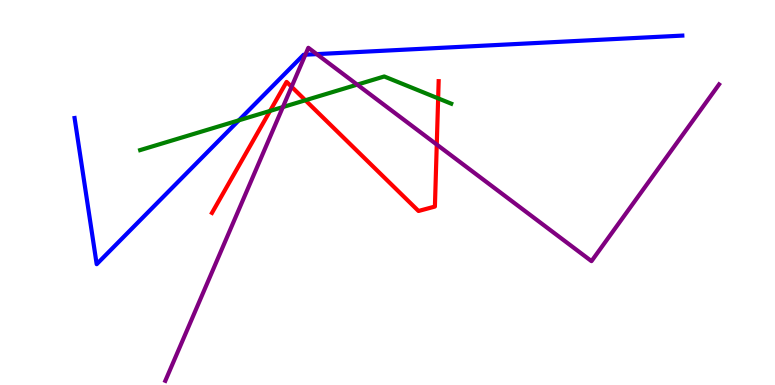[{'lines': ['blue', 'red'], 'intersections': []}, {'lines': ['green', 'red'], 'intersections': [{'x': 3.48, 'y': 7.12}, {'x': 3.94, 'y': 7.4}, {'x': 5.65, 'y': 7.45}]}, {'lines': ['purple', 'red'], 'intersections': [{'x': 3.76, 'y': 7.75}, {'x': 5.64, 'y': 6.25}]}, {'lines': ['blue', 'green'], 'intersections': [{'x': 3.08, 'y': 6.87}]}, {'lines': ['blue', 'purple'], 'intersections': [{'x': 3.94, 'y': 8.58}, {'x': 4.09, 'y': 8.59}]}, {'lines': ['green', 'purple'], 'intersections': [{'x': 3.65, 'y': 7.22}, {'x': 4.61, 'y': 7.8}]}]